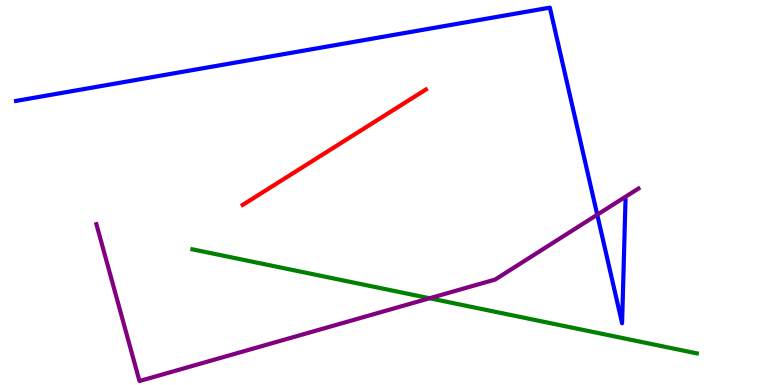[{'lines': ['blue', 'red'], 'intersections': []}, {'lines': ['green', 'red'], 'intersections': []}, {'lines': ['purple', 'red'], 'intersections': []}, {'lines': ['blue', 'green'], 'intersections': []}, {'lines': ['blue', 'purple'], 'intersections': [{'x': 7.71, 'y': 4.42}]}, {'lines': ['green', 'purple'], 'intersections': [{'x': 5.54, 'y': 2.25}]}]